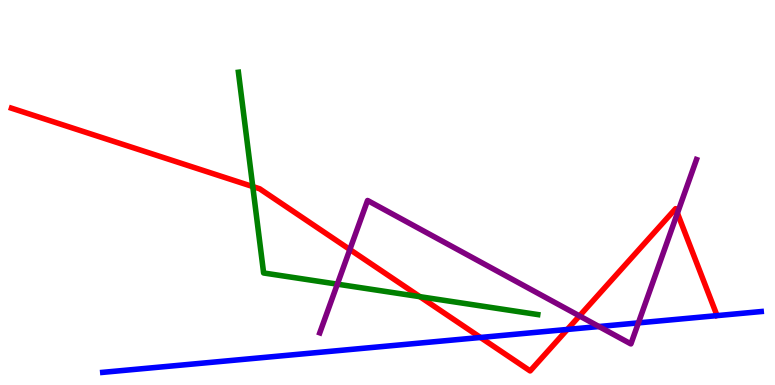[{'lines': ['blue', 'red'], 'intersections': [{'x': 6.2, 'y': 1.23}, {'x': 7.32, 'y': 1.44}]}, {'lines': ['green', 'red'], 'intersections': [{'x': 3.26, 'y': 5.15}, {'x': 5.42, 'y': 2.29}]}, {'lines': ['purple', 'red'], 'intersections': [{'x': 4.51, 'y': 3.52}, {'x': 7.48, 'y': 1.79}, {'x': 8.74, 'y': 4.46}]}, {'lines': ['blue', 'green'], 'intersections': []}, {'lines': ['blue', 'purple'], 'intersections': [{'x': 7.73, 'y': 1.52}, {'x': 8.24, 'y': 1.61}]}, {'lines': ['green', 'purple'], 'intersections': [{'x': 4.35, 'y': 2.62}]}]